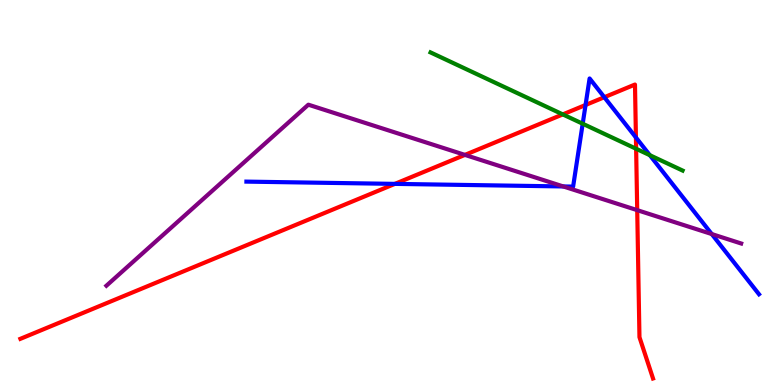[{'lines': ['blue', 'red'], 'intersections': [{'x': 5.1, 'y': 5.22}, {'x': 7.56, 'y': 7.27}, {'x': 7.8, 'y': 7.47}, {'x': 8.21, 'y': 6.43}]}, {'lines': ['green', 'red'], 'intersections': [{'x': 7.26, 'y': 7.03}, {'x': 8.21, 'y': 6.14}]}, {'lines': ['purple', 'red'], 'intersections': [{'x': 6.0, 'y': 5.98}, {'x': 8.22, 'y': 4.54}]}, {'lines': ['blue', 'green'], 'intersections': [{'x': 7.52, 'y': 6.79}, {'x': 8.38, 'y': 5.97}]}, {'lines': ['blue', 'purple'], 'intersections': [{'x': 7.27, 'y': 5.16}, {'x': 9.18, 'y': 3.92}]}, {'lines': ['green', 'purple'], 'intersections': []}]